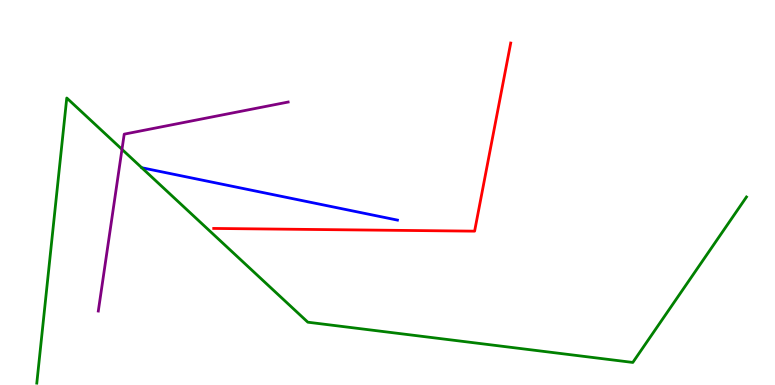[{'lines': ['blue', 'red'], 'intersections': []}, {'lines': ['green', 'red'], 'intersections': []}, {'lines': ['purple', 'red'], 'intersections': []}, {'lines': ['blue', 'green'], 'intersections': []}, {'lines': ['blue', 'purple'], 'intersections': []}, {'lines': ['green', 'purple'], 'intersections': [{'x': 1.57, 'y': 6.12}]}]